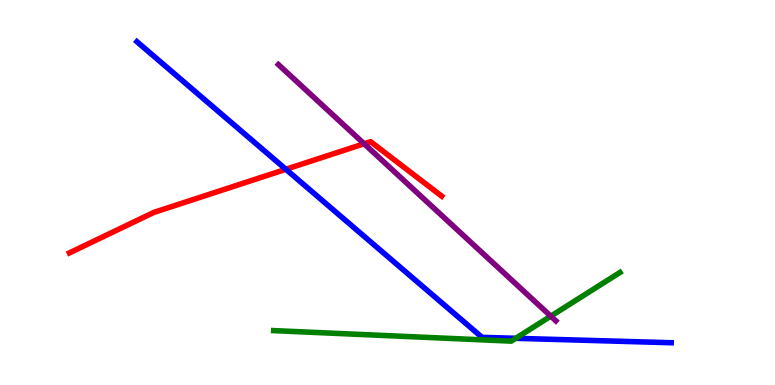[{'lines': ['blue', 'red'], 'intersections': [{'x': 3.69, 'y': 5.6}]}, {'lines': ['green', 'red'], 'intersections': []}, {'lines': ['purple', 'red'], 'intersections': [{'x': 4.7, 'y': 6.27}]}, {'lines': ['blue', 'green'], 'intersections': [{'x': 6.65, 'y': 1.21}]}, {'lines': ['blue', 'purple'], 'intersections': []}, {'lines': ['green', 'purple'], 'intersections': [{'x': 7.11, 'y': 1.79}]}]